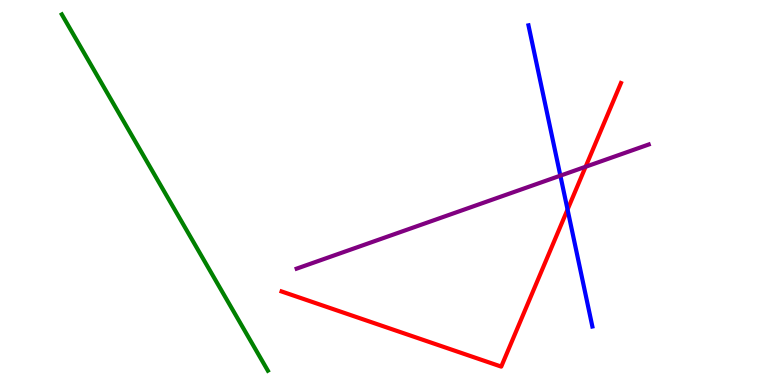[{'lines': ['blue', 'red'], 'intersections': [{'x': 7.32, 'y': 4.56}]}, {'lines': ['green', 'red'], 'intersections': []}, {'lines': ['purple', 'red'], 'intersections': [{'x': 7.56, 'y': 5.67}]}, {'lines': ['blue', 'green'], 'intersections': []}, {'lines': ['blue', 'purple'], 'intersections': [{'x': 7.23, 'y': 5.44}]}, {'lines': ['green', 'purple'], 'intersections': []}]